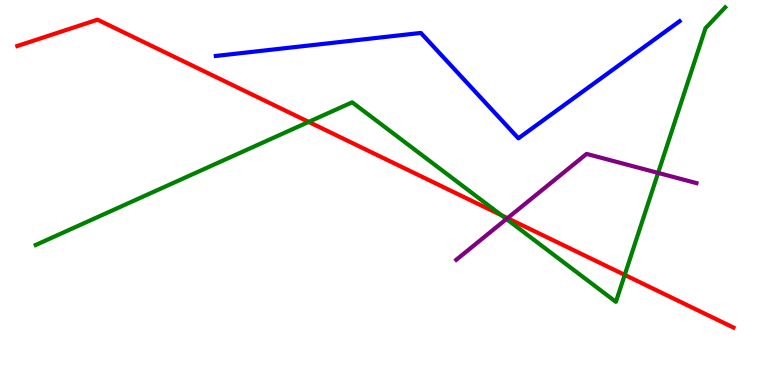[{'lines': ['blue', 'red'], 'intersections': []}, {'lines': ['green', 'red'], 'intersections': [{'x': 3.98, 'y': 6.83}, {'x': 6.47, 'y': 4.41}, {'x': 8.06, 'y': 2.86}]}, {'lines': ['purple', 'red'], 'intersections': [{'x': 6.55, 'y': 4.33}]}, {'lines': ['blue', 'green'], 'intersections': []}, {'lines': ['blue', 'purple'], 'intersections': []}, {'lines': ['green', 'purple'], 'intersections': [{'x': 6.53, 'y': 4.31}, {'x': 8.49, 'y': 5.51}]}]